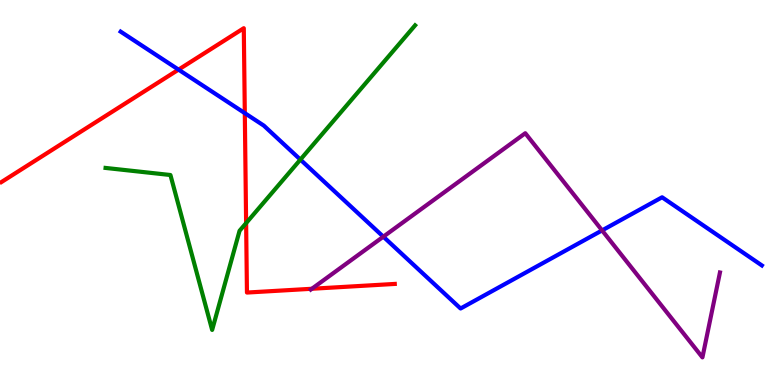[{'lines': ['blue', 'red'], 'intersections': [{'x': 2.3, 'y': 8.19}, {'x': 3.16, 'y': 7.06}]}, {'lines': ['green', 'red'], 'intersections': [{'x': 3.18, 'y': 4.21}]}, {'lines': ['purple', 'red'], 'intersections': [{'x': 4.02, 'y': 2.5}]}, {'lines': ['blue', 'green'], 'intersections': [{'x': 3.88, 'y': 5.85}]}, {'lines': ['blue', 'purple'], 'intersections': [{'x': 4.95, 'y': 3.85}, {'x': 7.77, 'y': 4.02}]}, {'lines': ['green', 'purple'], 'intersections': []}]